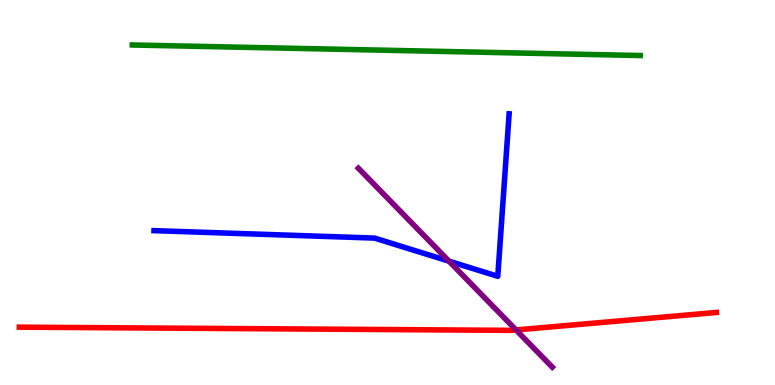[{'lines': ['blue', 'red'], 'intersections': []}, {'lines': ['green', 'red'], 'intersections': []}, {'lines': ['purple', 'red'], 'intersections': [{'x': 6.66, 'y': 1.43}]}, {'lines': ['blue', 'green'], 'intersections': []}, {'lines': ['blue', 'purple'], 'intersections': [{'x': 5.79, 'y': 3.22}]}, {'lines': ['green', 'purple'], 'intersections': []}]